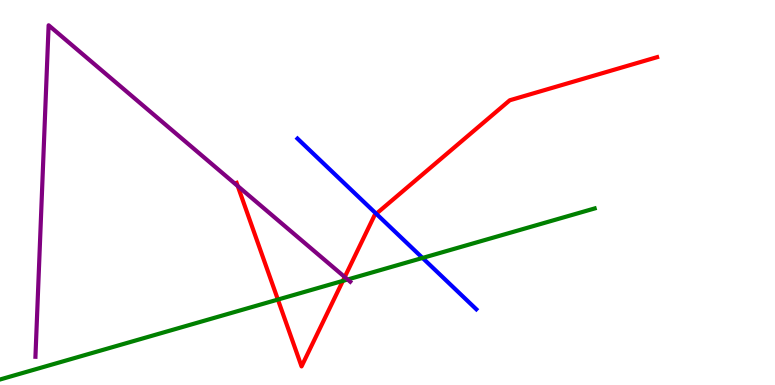[{'lines': ['blue', 'red'], 'intersections': [{'x': 4.86, 'y': 4.45}]}, {'lines': ['green', 'red'], 'intersections': [{'x': 3.59, 'y': 2.22}, {'x': 4.42, 'y': 2.7}]}, {'lines': ['purple', 'red'], 'intersections': [{'x': 3.07, 'y': 5.17}, {'x': 4.45, 'y': 2.8}]}, {'lines': ['blue', 'green'], 'intersections': [{'x': 5.45, 'y': 3.3}]}, {'lines': ['blue', 'purple'], 'intersections': []}, {'lines': ['green', 'purple'], 'intersections': [{'x': 4.49, 'y': 2.74}]}]